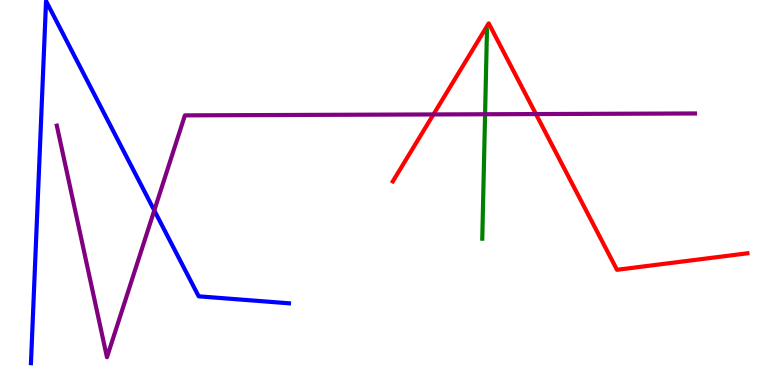[{'lines': ['blue', 'red'], 'intersections': []}, {'lines': ['green', 'red'], 'intersections': []}, {'lines': ['purple', 'red'], 'intersections': [{'x': 5.59, 'y': 7.03}, {'x': 6.92, 'y': 7.04}]}, {'lines': ['blue', 'green'], 'intersections': []}, {'lines': ['blue', 'purple'], 'intersections': [{'x': 1.99, 'y': 4.53}]}, {'lines': ['green', 'purple'], 'intersections': [{'x': 6.26, 'y': 7.03}]}]